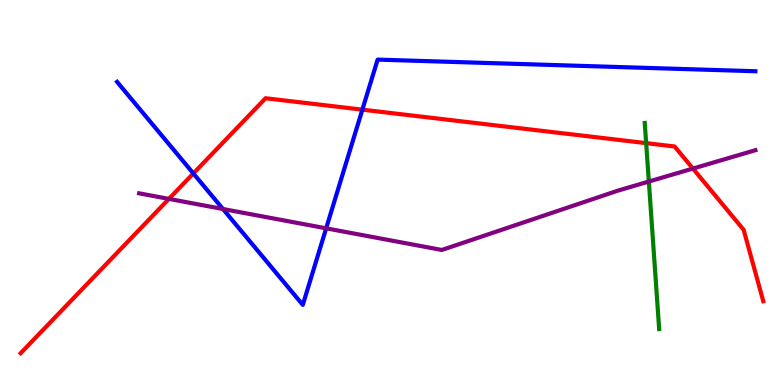[{'lines': ['blue', 'red'], 'intersections': [{'x': 2.49, 'y': 5.5}, {'x': 4.68, 'y': 7.15}]}, {'lines': ['green', 'red'], 'intersections': [{'x': 8.34, 'y': 6.28}]}, {'lines': ['purple', 'red'], 'intersections': [{'x': 2.18, 'y': 4.83}, {'x': 8.94, 'y': 5.62}]}, {'lines': ['blue', 'green'], 'intersections': []}, {'lines': ['blue', 'purple'], 'intersections': [{'x': 2.88, 'y': 4.57}, {'x': 4.21, 'y': 4.07}]}, {'lines': ['green', 'purple'], 'intersections': [{'x': 8.37, 'y': 5.28}]}]